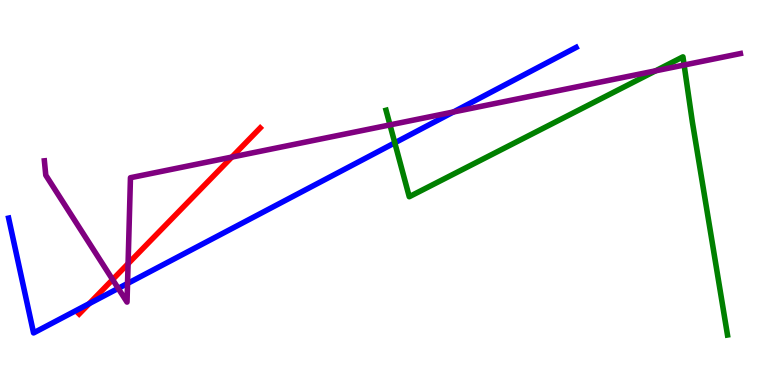[{'lines': ['blue', 'red'], 'intersections': [{'x': 1.15, 'y': 2.11}]}, {'lines': ['green', 'red'], 'intersections': []}, {'lines': ['purple', 'red'], 'intersections': [{'x': 1.45, 'y': 2.74}, {'x': 1.65, 'y': 3.15}, {'x': 2.99, 'y': 5.92}]}, {'lines': ['blue', 'green'], 'intersections': [{'x': 5.09, 'y': 6.29}]}, {'lines': ['blue', 'purple'], 'intersections': [{'x': 1.53, 'y': 2.51}, {'x': 1.65, 'y': 2.64}, {'x': 5.85, 'y': 7.09}]}, {'lines': ['green', 'purple'], 'intersections': [{'x': 5.03, 'y': 6.76}, {'x': 8.46, 'y': 8.16}, {'x': 8.83, 'y': 8.31}]}]